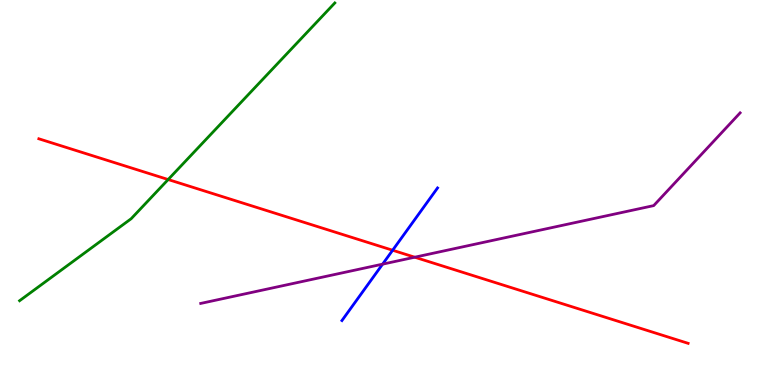[{'lines': ['blue', 'red'], 'intersections': [{'x': 5.07, 'y': 3.5}]}, {'lines': ['green', 'red'], 'intersections': [{'x': 2.17, 'y': 5.34}]}, {'lines': ['purple', 'red'], 'intersections': [{'x': 5.35, 'y': 3.32}]}, {'lines': ['blue', 'green'], 'intersections': []}, {'lines': ['blue', 'purple'], 'intersections': [{'x': 4.94, 'y': 3.14}]}, {'lines': ['green', 'purple'], 'intersections': []}]